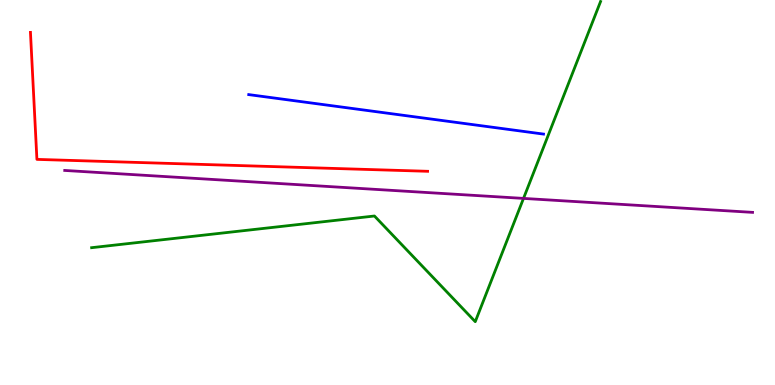[{'lines': ['blue', 'red'], 'intersections': []}, {'lines': ['green', 'red'], 'intersections': []}, {'lines': ['purple', 'red'], 'intersections': []}, {'lines': ['blue', 'green'], 'intersections': []}, {'lines': ['blue', 'purple'], 'intersections': []}, {'lines': ['green', 'purple'], 'intersections': [{'x': 6.75, 'y': 4.85}]}]